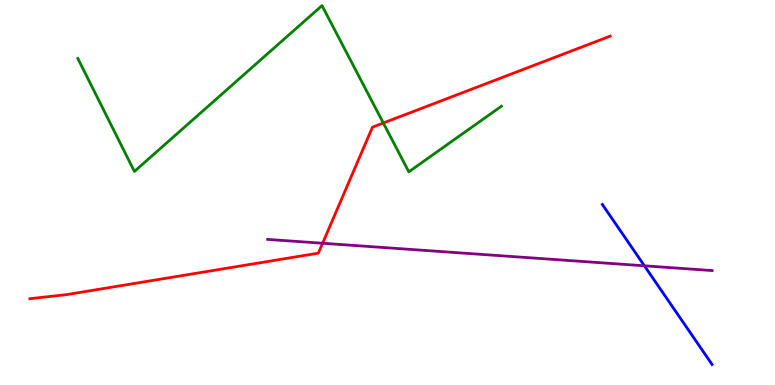[{'lines': ['blue', 'red'], 'intersections': []}, {'lines': ['green', 'red'], 'intersections': [{'x': 4.95, 'y': 6.81}]}, {'lines': ['purple', 'red'], 'intersections': [{'x': 4.16, 'y': 3.68}]}, {'lines': ['blue', 'green'], 'intersections': []}, {'lines': ['blue', 'purple'], 'intersections': [{'x': 8.32, 'y': 3.1}]}, {'lines': ['green', 'purple'], 'intersections': []}]